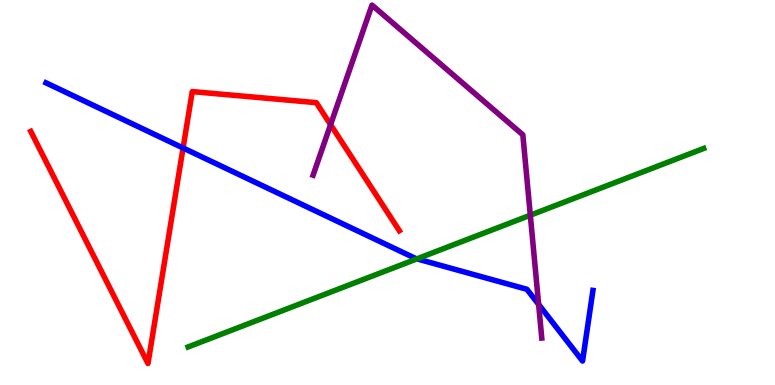[{'lines': ['blue', 'red'], 'intersections': [{'x': 2.36, 'y': 6.16}]}, {'lines': ['green', 'red'], 'intersections': []}, {'lines': ['purple', 'red'], 'intersections': [{'x': 4.27, 'y': 6.76}]}, {'lines': ['blue', 'green'], 'intersections': [{'x': 5.38, 'y': 3.28}]}, {'lines': ['blue', 'purple'], 'intersections': [{'x': 6.95, 'y': 2.09}]}, {'lines': ['green', 'purple'], 'intersections': [{'x': 6.84, 'y': 4.41}]}]